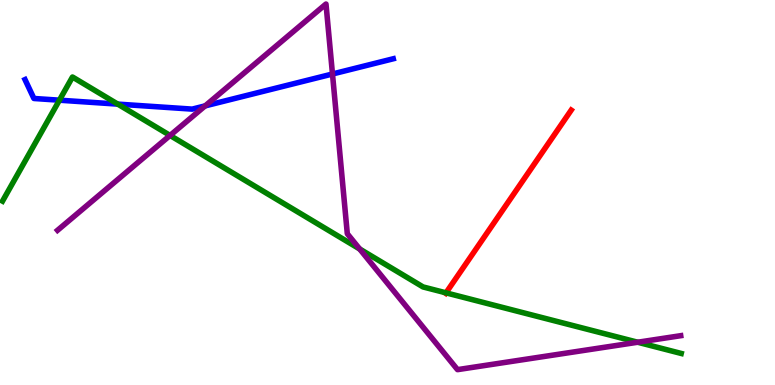[{'lines': ['blue', 'red'], 'intersections': []}, {'lines': ['green', 'red'], 'intersections': [{'x': 5.75, 'y': 2.39}]}, {'lines': ['purple', 'red'], 'intersections': []}, {'lines': ['blue', 'green'], 'intersections': [{'x': 0.767, 'y': 7.4}, {'x': 1.52, 'y': 7.3}]}, {'lines': ['blue', 'purple'], 'intersections': [{'x': 2.65, 'y': 7.25}, {'x': 4.29, 'y': 8.08}]}, {'lines': ['green', 'purple'], 'intersections': [{'x': 2.19, 'y': 6.48}, {'x': 4.64, 'y': 3.53}, {'x': 8.23, 'y': 1.11}]}]